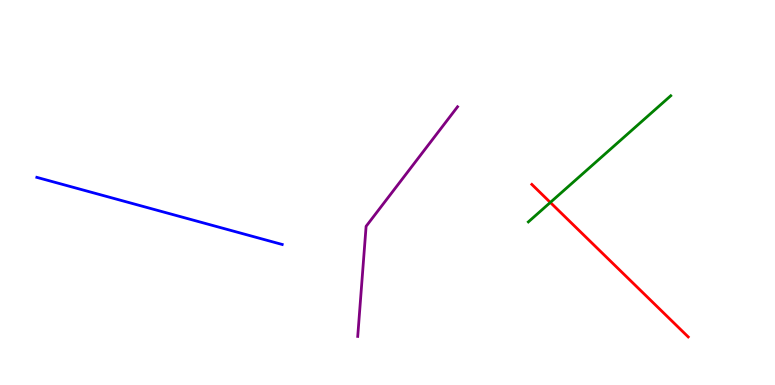[{'lines': ['blue', 'red'], 'intersections': []}, {'lines': ['green', 'red'], 'intersections': [{'x': 7.1, 'y': 4.74}]}, {'lines': ['purple', 'red'], 'intersections': []}, {'lines': ['blue', 'green'], 'intersections': []}, {'lines': ['blue', 'purple'], 'intersections': []}, {'lines': ['green', 'purple'], 'intersections': []}]